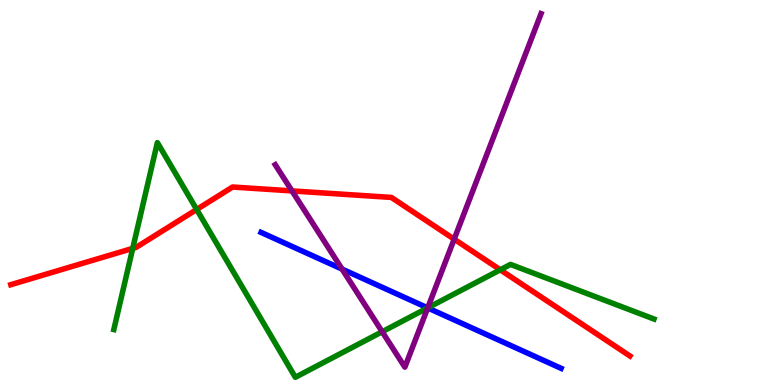[{'lines': ['blue', 'red'], 'intersections': []}, {'lines': ['green', 'red'], 'intersections': [{'x': 1.71, 'y': 3.55}, {'x': 2.54, 'y': 4.56}, {'x': 6.46, 'y': 2.99}]}, {'lines': ['purple', 'red'], 'intersections': [{'x': 3.77, 'y': 5.04}, {'x': 5.86, 'y': 3.79}]}, {'lines': ['blue', 'green'], 'intersections': [{'x': 5.52, 'y': 2.0}]}, {'lines': ['blue', 'purple'], 'intersections': [{'x': 4.41, 'y': 3.01}, {'x': 5.52, 'y': 2.0}]}, {'lines': ['green', 'purple'], 'intersections': [{'x': 4.93, 'y': 1.38}, {'x': 5.52, 'y': 2.0}]}]